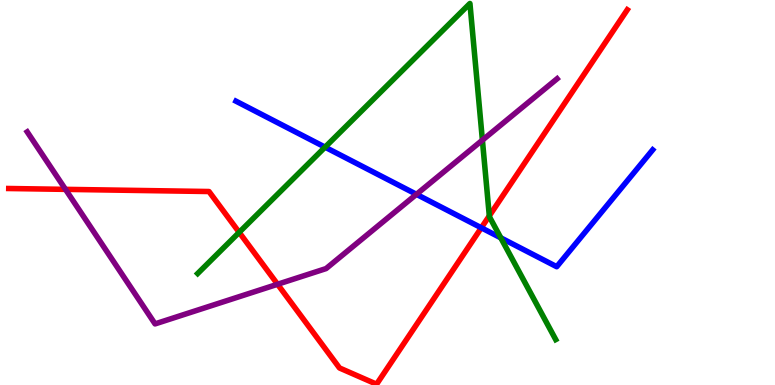[{'lines': ['blue', 'red'], 'intersections': [{'x': 6.21, 'y': 4.08}]}, {'lines': ['green', 'red'], 'intersections': [{'x': 3.09, 'y': 3.96}, {'x': 6.31, 'y': 4.39}]}, {'lines': ['purple', 'red'], 'intersections': [{'x': 0.845, 'y': 5.08}, {'x': 3.58, 'y': 2.62}]}, {'lines': ['blue', 'green'], 'intersections': [{'x': 4.19, 'y': 6.18}, {'x': 6.46, 'y': 3.82}]}, {'lines': ['blue', 'purple'], 'intersections': [{'x': 5.37, 'y': 4.95}]}, {'lines': ['green', 'purple'], 'intersections': [{'x': 6.22, 'y': 6.36}]}]